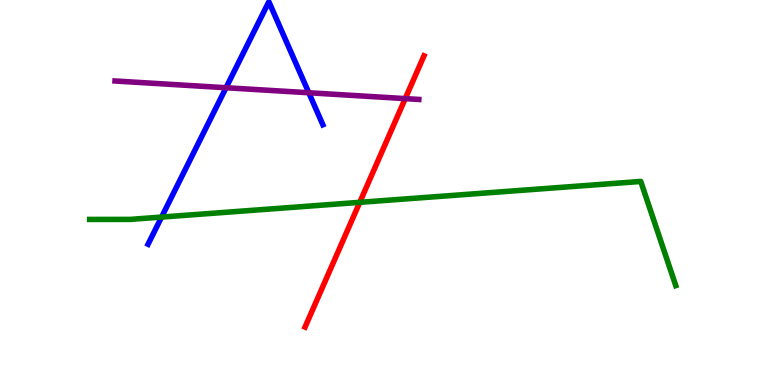[{'lines': ['blue', 'red'], 'intersections': []}, {'lines': ['green', 'red'], 'intersections': [{'x': 4.64, 'y': 4.74}]}, {'lines': ['purple', 'red'], 'intersections': [{'x': 5.23, 'y': 7.44}]}, {'lines': ['blue', 'green'], 'intersections': [{'x': 2.08, 'y': 4.36}]}, {'lines': ['blue', 'purple'], 'intersections': [{'x': 2.92, 'y': 7.72}, {'x': 3.98, 'y': 7.59}]}, {'lines': ['green', 'purple'], 'intersections': []}]